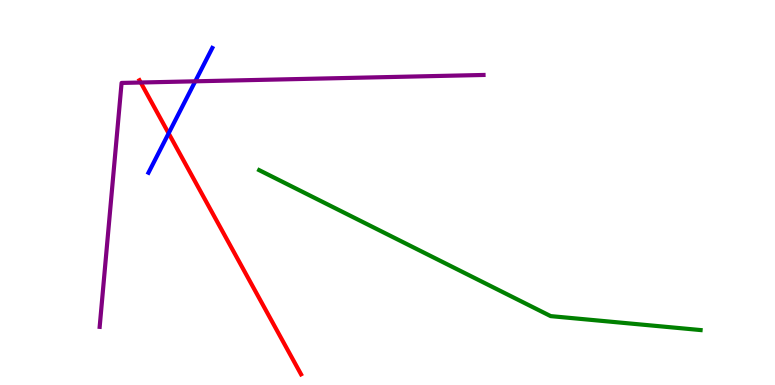[{'lines': ['blue', 'red'], 'intersections': [{'x': 2.18, 'y': 6.54}]}, {'lines': ['green', 'red'], 'intersections': []}, {'lines': ['purple', 'red'], 'intersections': [{'x': 1.82, 'y': 7.86}]}, {'lines': ['blue', 'green'], 'intersections': []}, {'lines': ['blue', 'purple'], 'intersections': [{'x': 2.52, 'y': 7.89}]}, {'lines': ['green', 'purple'], 'intersections': []}]